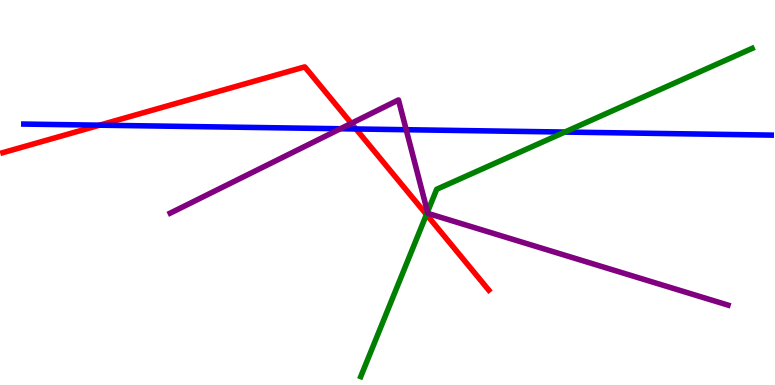[{'lines': ['blue', 'red'], 'intersections': [{'x': 1.28, 'y': 6.75}, {'x': 4.59, 'y': 6.65}]}, {'lines': ['green', 'red'], 'intersections': [{'x': 5.5, 'y': 4.43}]}, {'lines': ['purple', 'red'], 'intersections': [{'x': 4.53, 'y': 6.8}]}, {'lines': ['blue', 'green'], 'intersections': [{'x': 7.29, 'y': 6.57}]}, {'lines': ['blue', 'purple'], 'intersections': [{'x': 4.39, 'y': 6.66}, {'x': 5.24, 'y': 6.63}]}, {'lines': ['green', 'purple'], 'intersections': [{'x': 5.52, 'y': 4.5}]}]